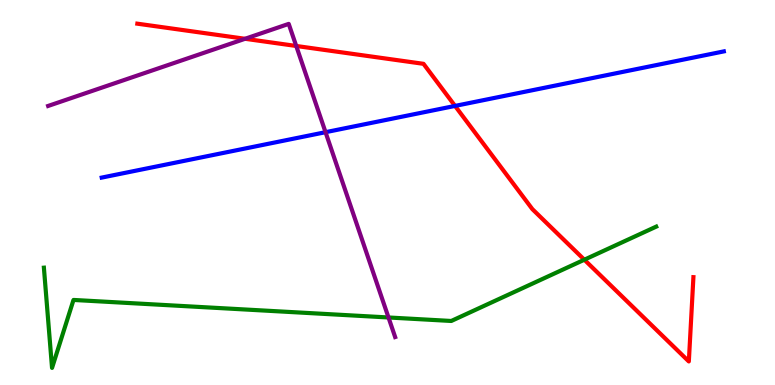[{'lines': ['blue', 'red'], 'intersections': [{'x': 5.87, 'y': 7.25}]}, {'lines': ['green', 'red'], 'intersections': [{'x': 7.54, 'y': 3.25}]}, {'lines': ['purple', 'red'], 'intersections': [{'x': 3.16, 'y': 8.99}, {'x': 3.82, 'y': 8.81}]}, {'lines': ['blue', 'green'], 'intersections': []}, {'lines': ['blue', 'purple'], 'intersections': [{'x': 4.2, 'y': 6.57}]}, {'lines': ['green', 'purple'], 'intersections': [{'x': 5.01, 'y': 1.75}]}]